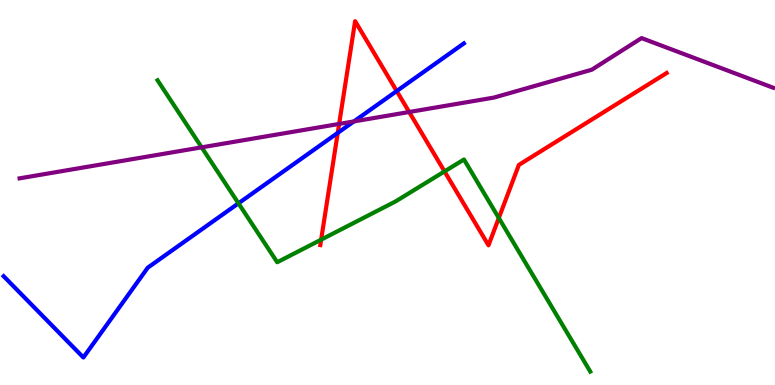[{'lines': ['blue', 'red'], 'intersections': [{'x': 4.36, 'y': 6.55}, {'x': 5.12, 'y': 7.63}]}, {'lines': ['green', 'red'], 'intersections': [{'x': 4.14, 'y': 3.77}, {'x': 5.74, 'y': 5.55}, {'x': 6.44, 'y': 4.34}]}, {'lines': ['purple', 'red'], 'intersections': [{'x': 4.38, 'y': 6.78}, {'x': 5.28, 'y': 7.09}]}, {'lines': ['blue', 'green'], 'intersections': [{'x': 3.08, 'y': 4.72}]}, {'lines': ['blue', 'purple'], 'intersections': [{'x': 4.57, 'y': 6.85}]}, {'lines': ['green', 'purple'], 'intersections': [{'x': 2.6, 'y': 6.17}]}]